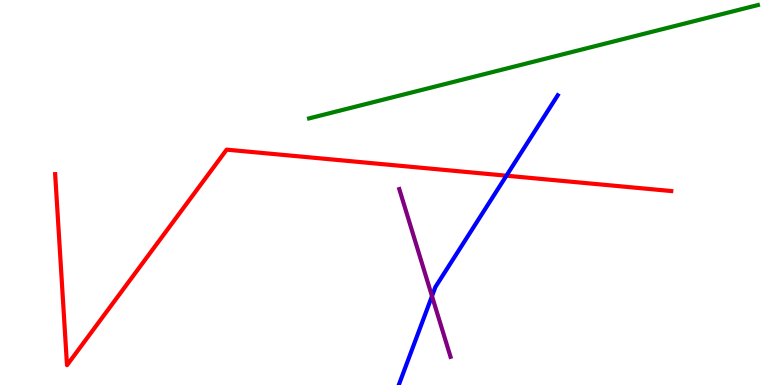[{'lines': ['blue', 'red'], 'intersections': [{'x': 6.53, 'y': 5.44}]}, {'lines': ['green', 'red'], 'intersections': []}, {'lines': ['purple', 'red'], 'intersections': []}, {'lines': ['blue', 'green'], 'intersections': []}, {'lines': ['blue', 'purple'], 'intersections': [{'x': 5.57, 'y': 2.31}]}, {'lines': ['green', 'purple'], 'intersections': []}]